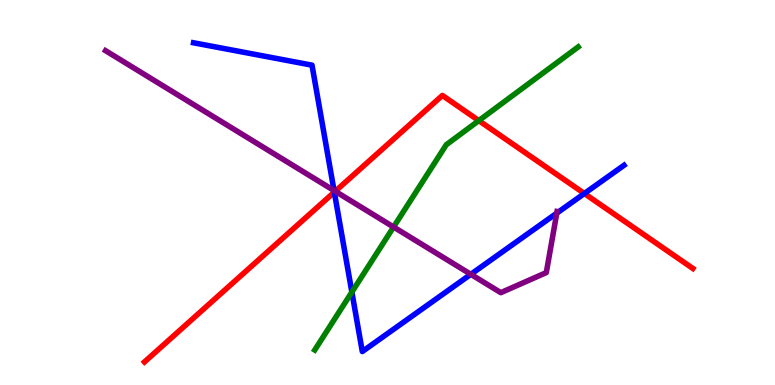[{'lines': ['blue', 'red'], 'intersections': [{'x': 4.31, 'y': 5.01}, {'x': 7.54, 'y': 4.97}]}, {'lines': ['green', 'red'], 'intersections': [{'x': 6.18, 'y': 6.87}]}, {'lines': ['purple', 'red'], 'intersections': [{'x': 4.33, 'y': 5.03}]}, {'lines': ['blue', 'green'], 'intersections': [{'x': 4.54, 'y': 2.41}]}, {'lines': ['blue', 'purple'], 'intersections': [{'x': 4.31, 'y': 5.05}, {'x': 6.08, 'y': 2.88}, {'x': 7.18, 'y': 4.46}]}, {'lines': ['green', 'purple'], 'intersections': [{'x': 5.08, 'y': 4.1}]}]